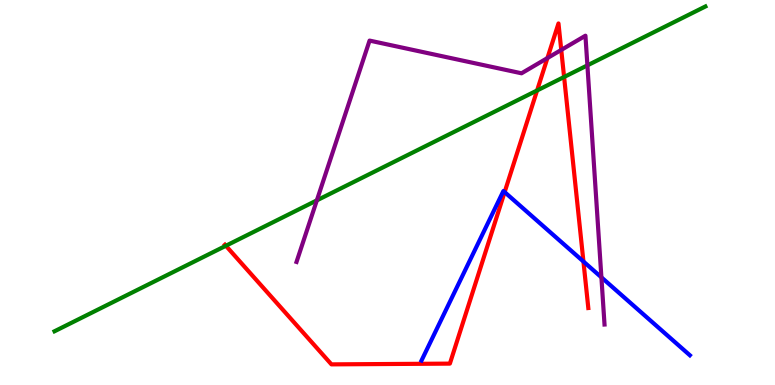[{'lines': ['blue', 'red'], 'intersections': [{'x': 6.51, 'y': 5.01}, {'x': 7.53, 'y': 3.21}]}, {'lines': ['green', 'red'], 'intersections': [{'x': 2.91, 'y': 3.62}, {'x': 6.93, 'y': 7.65}, {'x': 7.28, 'y': 8.0}]}, {'lines': ['purple', 'red'], 'intersections': [{'x': 7.06, 'y': 8.49}, {'x': 7.24, 'y': 8.7}]}, {'lines': ['blue', 'green'], 'intersections': []}, {'lines': ['blue', 'purple'], 'intersections': [{'x': 7.76, 'y': 2.8}]}, {'lines': ['green', 'purple'], 'intersections': [{'x': 4.09, 'y': 4.8}, {'x': 7.58, 'y': 8.3}]}]